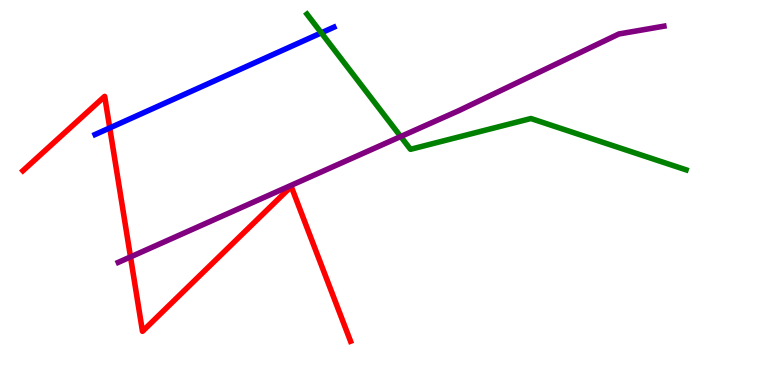[{'lines': ['blue', 'red'], 'intersections': [{'x': 1.42, 'y': 6.68}]}, {'lines': ['green', 'red'], 'intersections': []}, {'lines': ['purple', 'red'], 'intersections': [{'x': 1.68, 'y': 3.33}]}, {'lines': ['blue', 'green'], 'intersections': [{'x': 4.15, 'y': 9.15}]}, {'lines': ['blue', 'purple'], 'intersections': []}, {'lines': ['green', 'purple'], 'intersections': [{'x': 5.17, 'y': 6.45}]}]